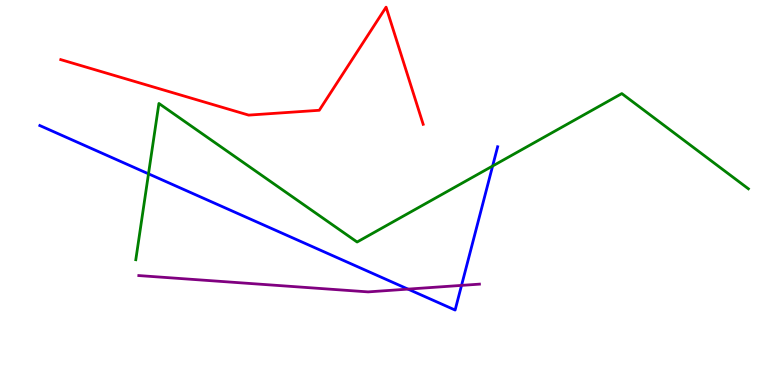[{'lines': ['blue', 'red'], 'intersections': []}, {'lines': ['green', 'red'], 'intersections': []}, {'lines': ['purple', 'red'], 'intersections': []}, {'lines': ['blue', 'green'], 'intersections': [{'x': 1.92, 'y': 5.49}, {'x': 6.36, 'y': 5.69}]}, {'lines': ['blue', 'purple'], 'intersections': [{'x': 5.26, 'y': 2.49}, {'x': 5.96, 'y': 2.59}]}, {'lines': ['green', 'purple'], 'intersections': []}]